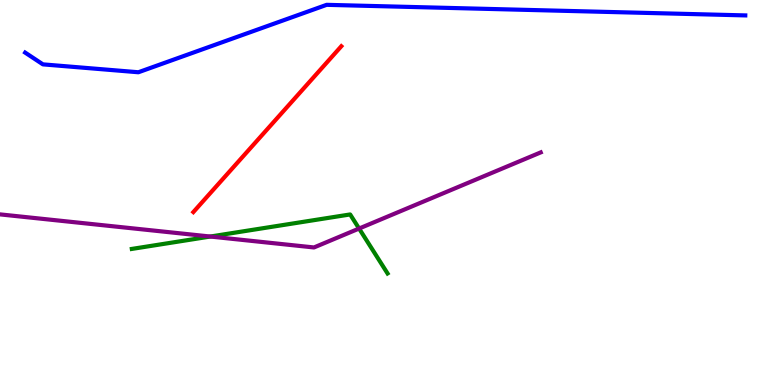[{'lines': ['blue', 'red'], 'intersections': []}, {'lines': ['green', 'red'], 'intersections': []}, {'lines': ['purple', 'red'], 'intersections': []}, {'lines': ['blue', 'green'], 'intersections': []}, {'lines': ['blue', 'purple'], 'intersections': []}, {'lines': ['green', 'purple'], 'intersections': [{'x': 2.71, 'y': 3.86}, {'x': 4.63, 'y': 4.06}]}]